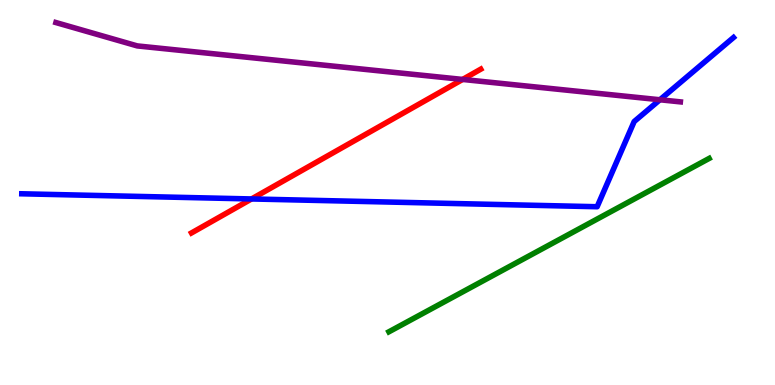[{'lines': ['blue', 'red'], 'intersections': [{'x': 3.25, 'y': 4.83}]}, {'lines': ['green', 'red'], 'intersections': []}, {'lines': ['purple', 'red'], 'intersections': [{'x': 5.97, 'y': 7.94}]}, {'lines': ['blue', 'green'], 'intersections': []}, {'lines': ['blue', 'purple'], 'intersections': [{'x': 8.52, 'y': 7.41}]}, {'lines': ['green', 'purple'], 'intersections': []}]